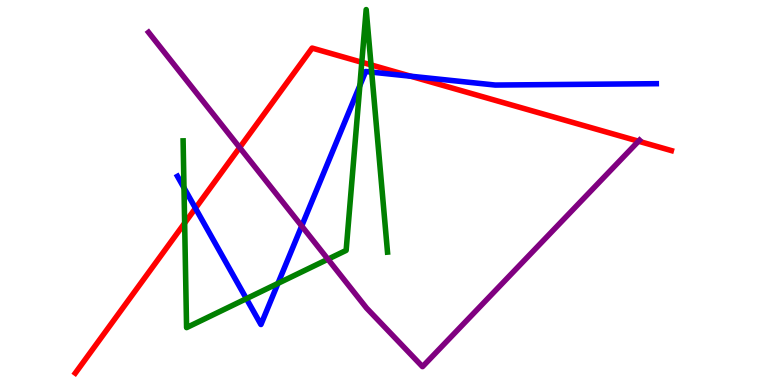[{'lines': ['blue', 'red'], 'intersections': [{'x': 2.52, 'y': 4.59}, {'x': 5.3, 'y': 8.02}]}, {'lines': ['green', 'red'], 'intersections': [{'x': 2.38, 'y': 4.21}, {'x': 4.67, 'y': 8.38}, {'x': 4.79, 'y': 8.31}]}, {'lines': ['purple', 'red'], 'intersections': [{'x': 3.09, 'y': 6.17}, {'x': 8.24, 'y': 6.33}]}, {'lines': ['blue', 'green'], 'intersections': [{'x': 2.37, 'y': 5.12}, {'x': 3.18, 'y': 2.24}, {'x': 3.59, 'y': 2.64}, {'x': 4.64, 'y': 7.78}, {'x': 4.8, 'y': 8.13}]}, {'lines': ['blue', 'purple'], 'intersections': [{'x': 3.89, 'y': 4.13}]}, {'lines': ['green', 'purple'], 'intersections': [{'x': 4.23, 'y': 3.27}]}]